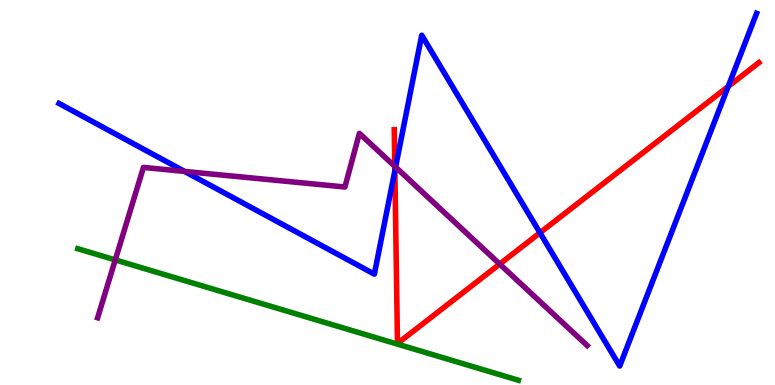[{'lines': ['blue', 'red'], 'intersections': [{'x': 5.1, 'y': 5.57}, {'x': 6.97, 'y': 3.95}, {'x': 9.4, 'y': 7.75}]}, {'lines': ['green', 'red'], 'intersections': []}, {'lines': ['purple', 'red'], 'intersections': [{'x': 5.09, 'y': 5.68}, {'x': 6.45, 'y': 3.14}]}, {'lines': ['blue', 'green'], 'intersections': []}, {'lines': ['blue', 'purple'], 'intersections': [{'x': 2.38, 'y': 5.55}, {'x': 5.1, 'y': 5.66}]}, {'lines': ['green', 'purple'], 'intersections': [{'x': 1.49, 'y': 3.25}]}]